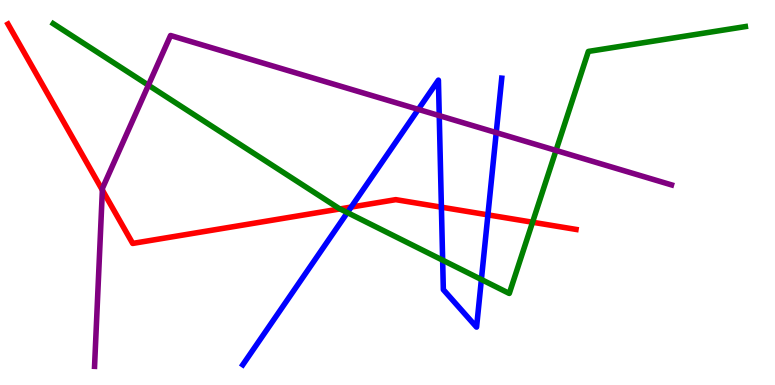[{'lines': ['blue', 'red'], 'intersections': [{'x': 4.53, 'y': 4.62}, {'x': 5.7, 'y': 4.62}, {'x': 6.3, 'y': 4.42}]}, {'lines': ['green', 'red'], 'intersections': [{'x': 4.39, 'y': 4.57}, {'x': 6.87, 'y': 4.23}]}, {'lines': ['purple', 'red'], 'intersections': [{'x': 1.32, 'y': 5.06}]}, {'lines': ['blue', 'green'], 'intersections': [{'x': 4.48, 'y': 4.48}, {'x': 5.71, 'y': 3.24}, {'x': 6.21, 'y': 2.74}]}, {'lines': ['blue', 'purple'], 'intersections': [{'x': 5.4, 'y': 7.16}, {'x': 5.67, 'y': 7.0}, {'x': 6.4, 'y': 6.56}]}, {'lines': ['green', 'purple'], 'intersections': [{'x': 1.91, 'y': 7.79}, {'x': 7.17, 'y': 6.09}]}]